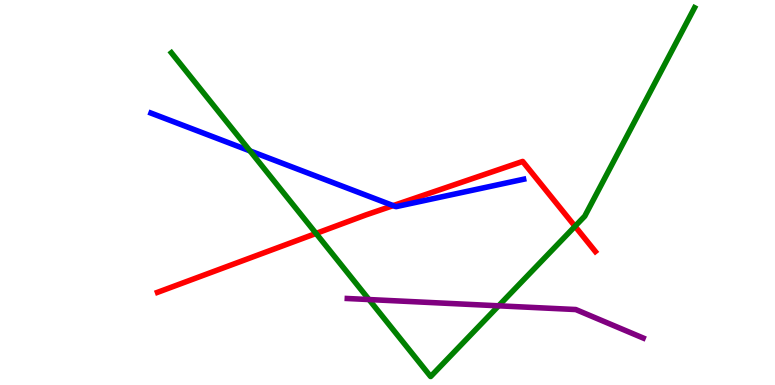[{'lines': ['blue', 'red'], 'intersections': [{'x': 5.07, 'y': 4.66}]}, {'lines': ['green', 'red'], 'intersections': [{'x': 4.08, 'y': 3.94}, {'x': 7.42, 'y': 4.12}]}, {'lines': ['purple', 'red'], 'intersections': []}, {'lines': ['blue', 'green'], 'intersections': [{'x': 3.23, 'y': 6.08}]}, {'lines': ['blue', 'purple'], 'intersections': []}, {'lines': ['green', 'purple'], 'intersections': [{'x': 4.76, 'y': 2.22}, {'x': 6.43, 'y': 2.06}]}]